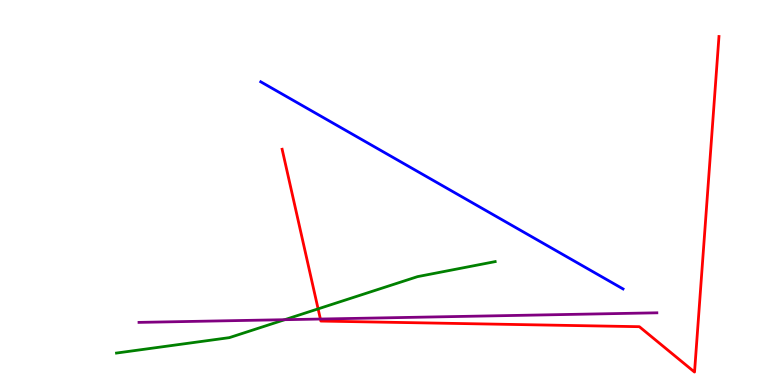[{'lines': ['blue', 'red'], 'intersections': []}, {'lines': ['green', 'red'], 'intersections': [{'x': 4.1, 'y': 1.98}]}, {'lines': ['purple', 'red'], 'intersections': [{'x': 4.13, 'y': 1.71}]}, {'lines': ['blue', 'green'], 'intersections': []}, {'lines': ['blue', 'purple'], 'intersections': []}, {'lines': ['green', 'purple'], 'intersections': [{'x': 3.67, 'y': 1.7}]}]